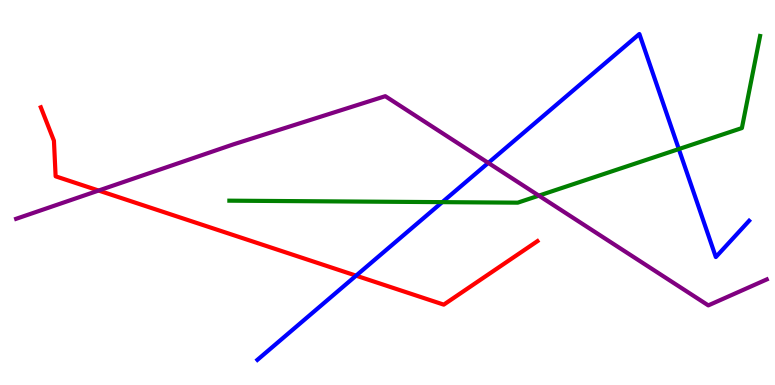[{'lines': ['blue', 'red'], 'intersections': [{'x': 4.59, 'y': 2.84}]}, {'lines': ['green', 'red'], 'intersections': []}, {'lines': ['purple', 'red'], 'intersections': [{'x': 1.27, 'y': 5.05}]}, {'lines': ['blue', 'green'], 'intersections': [{'x': 5.71, 'y': 4.75}, {'x': 8.76, 'y': 6.13}]}, {'lines': ['blue', 'purple'], 'intersections': [{'x': 6.3, 'y': 5.77}]}, {'lines': ['green', 'purple'], 'intersections': [{'x': 6.95, 'y': 4.92}]}]